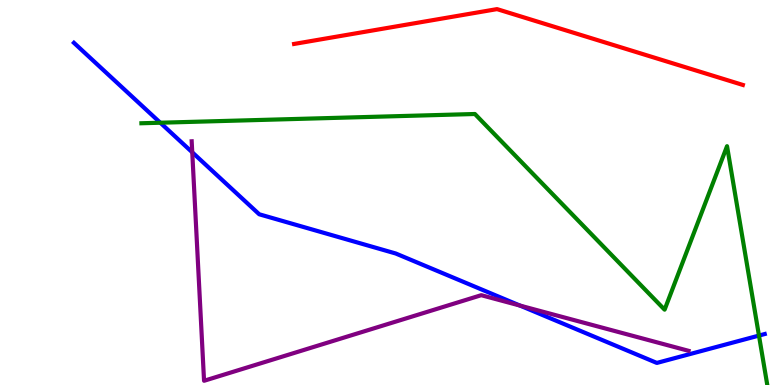[{'lines': ['blue', 'red'], 'intersections': []}, {'lines': ['green', 'red'], 'intersections': []}, {'lines': ['purple', 'red'], 'intersections': []}, {'lines': ['blue', 'green'], 'intersections': [{'x': 2.07, 'y': 6.81}, {'x': 9.79, 'y': 1.28}]}, {'lines': ['blue', 'purple'], 'intersections': [{'x': 2.48, 'y': 6.04}, {'x': 6.71, 'y': 2.06}]}, {'lines': ['green', 'purple'], 'intersections': []}]